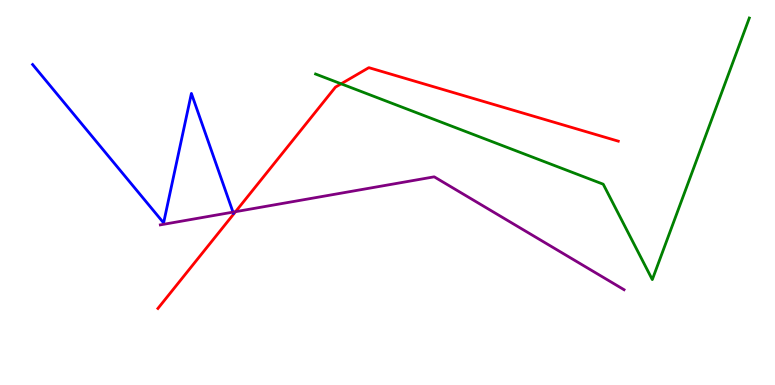[{'lines': ['blue', 'red'], 'intersections': []}, {'lines': ['green', 'red'], 'intersections': [{'x': 4.4, 'y': 7.82}]}, {'lines': ['purple', 'red'], 'intersections': [{'x': 3.04, 'y': 4.5}]}, {'lines': ['blue', 'green'], 'intersections': []}, {'lines': ['blue', 'purple'], 'intersections': [{'x': 3.01, 'y': 4.49}]}, {'lines': ['green', 'purple'], 'intersections': []}]